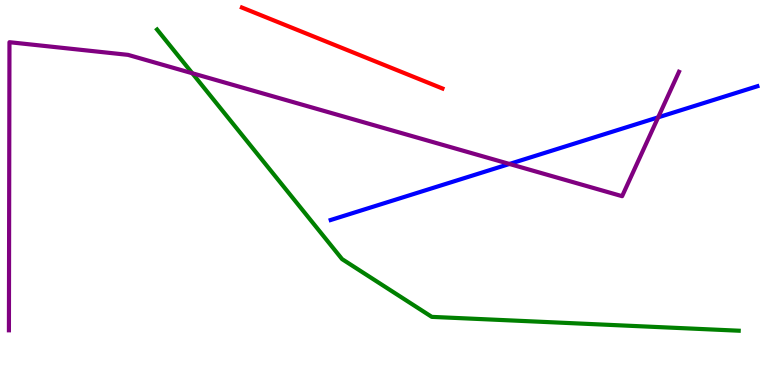[{'lines': ['blue', 'red'], 'intersections': []}, {'lines': ['green', 'red'], 'intersections': []}, {'lines': ['purple', 'red'], 'intersections': []}, {'lines': ['blue', 'green'], 'intersections': []}, {'lines': ['blue', 'purple'], 'intersections': [{'x': 6.57, 'y': 5.74}, {'x': 8.49, 'y': 6.95}]}, {'lines': ['green', 'purple'], 'intersections': [{'x': 2.48, 'y': 8.1}]}]